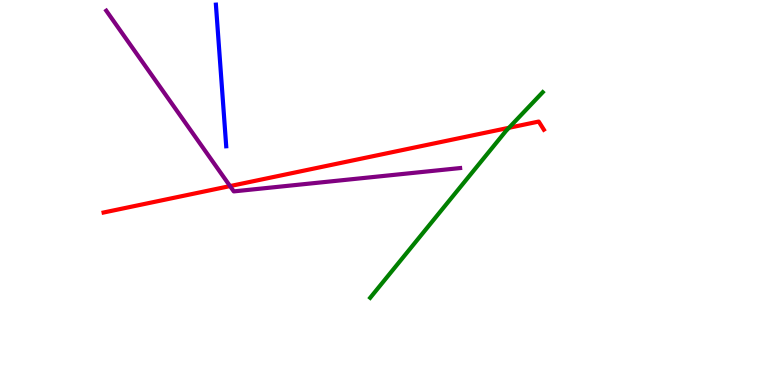[{'lines': ['blue', 'red'], 'intersections': []}, {'lines': ['green', 'red'], 'intersections': [{'x': 6.57, 'y': 6.68}]}, {'lines': ['purple', 'red'], 'intersections': [{'x': 2.97, 'y': 5.17}]}, {'lines': ['blue', 'green'], 'intersections': []}, {'lines': ['blue', 'purple'], 'intersections': []}, {'lines': ['green', 'purple'], 'intersections': []}]